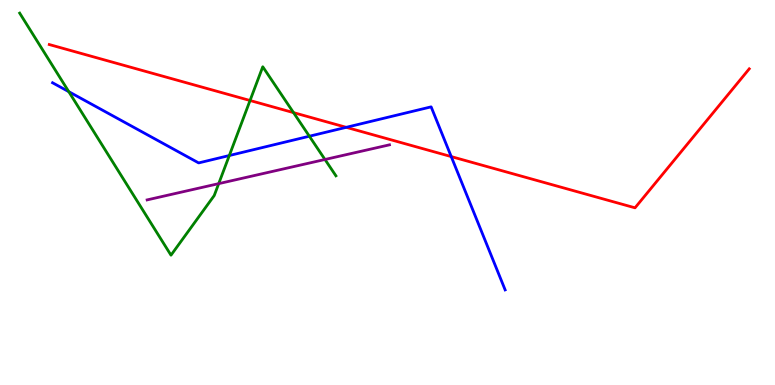[{'lines': ['blue', 'red'], 'intersections': [{'x': 4.47, 'y': 6.69}, {'x': 5.82, 'y': 5.93}]}, {'lines': ['green', 'red'], 'intersections': [{'x': 3.23, 'y': 7.39}, {'x': 3.79, 'y': 7.07}]}, {'lines': ['purple', 'red'], 'intersections': []}, {'lines': ['blue', 'green'], 'intersections': [{'x': 0.887, 'y': 7.62}, {'x': 2.96, 'y': 5.96}, {'x': 3.99, 'y': 6.46}]}, {'lines': ['blue', 'purple'], 'intersections': []}, {'lines': ['green', 'purple'], 'intersections': [{'x': 2.82, 'y': 5.23}, {'x': 4.19, 'y': 5.86}]}]